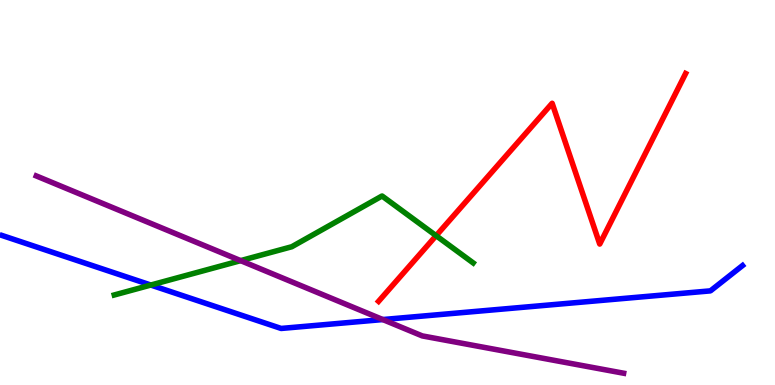[{'lines': ['blue', 'red'], 'intersections': []}, {'lines': ['green', 'red'], 'intersections': [{'x': 5.63, 'y': 3.88}]}, {'lines': ['purple', 'red'], 'intersections': []}, {'lines': ['blue', 'green'], 'intersections': [{'x': 1.95, 'y': 2.6}]}, {'lines': ['blue', 'purple'], 'intersections': [{'x': 4.94, 'y': 1.7}]}, {'lines': ['green', 'purple'], 'intersections': [{'x': 3.11, 'y': 3.23}]}]